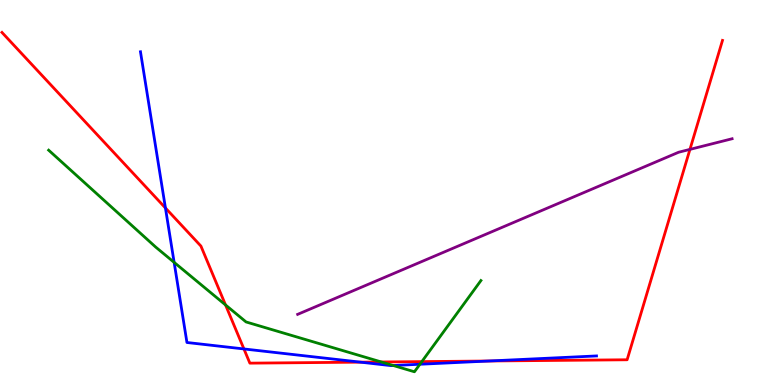[{'lines': ['blue', 'red'], 'intersections': [{'x': 2.13, 'y': 4.6}, {'x': 3.15, 'y': 0.936}, {'x': 4.65, 'y': 0.593}, {'x': 6.31, 'y': 0.623}]}, {'lines': ['green', 'red'], 'intersections': [{'x': 2.91, 'y': 2.08}, {'x': 4.92, 'y': 0.598}, {'x': 5.44, 'y': 0.608}]}, {'lines': ['purple', 'red'], 'intersections': [{'x': 8.9, 'y': 6.12}]}, {'lines': ['blue', 'green'], 'intersections': [{'x': 2.25, 'y': 3.19}, {'x': 5.07, 'y': 0.506}, {'x': 5.42, 'y': 0.539}]}, {'lines': ['blue', 'purple'], 'intersections': []}, {'lines': ['green', 'purple'], 'intersections': []}]